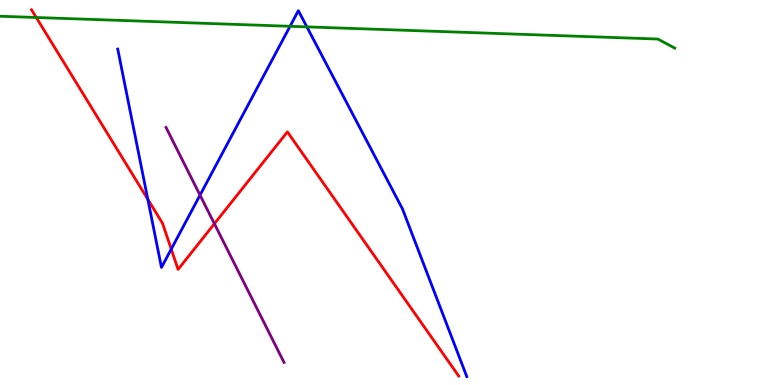[{'lines': ['blue', 'red'], 'intersections': [{'x': 1.91, 'y': 4.82}, {'x': 2.21, 'y': 3.53}]}, {'lines': ['green', 'red'], 'intersections': [{'x': 0.468, 'y': 9.55}]}, {'lines': ['purple', 'red'], 'intersections': [{'x': 2.77, 'y': 4.19}]}, {'lines': ['blue', 'green'], 'intersections': [{'x': 3.74, 'y': 9.32}, {'x': 3.96, 'y': 9.3}]}, {'lines': ['blue', 'purple'], 'intersections': [{'x': 2.58, 'y': 4.93}]}, {'lines': ['green', 'purple'], 'intersections': []}]